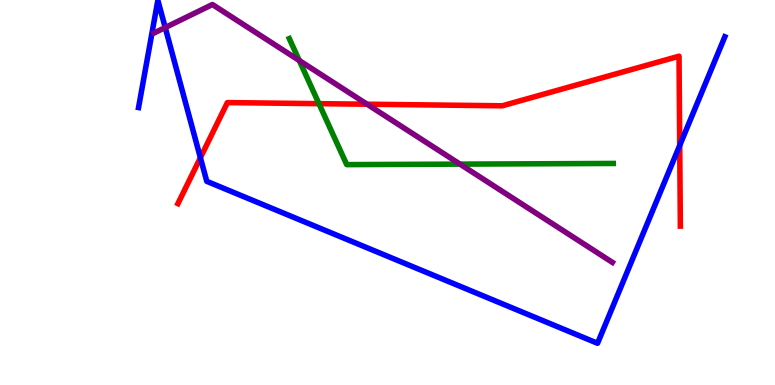[{'lines': ['blue', 'red'], 'intersections': [{'x': 2.59, 'y': 5.9}, {'x': 8.77, 'y': 6.22}]}, {'lines': ['green', 'red'], 'intersections': [{'x': 4.12, 'y': 7.31}]}, {'lines': ['purple', 'red'], 'intersections': [{'x': 4.74, 'y': 7.29}]}, {'lines': ['blue', 'green'], 'intersections': []}, {'lines': ['blue', 'purple'], 'intersections': [{'x': 2.13, 'y': 9.28}]}, {'lines': ['green', 'purple'], 'intersections': [{'x': 3.86, 'y': 8.43}, {'x': 5.94, 'y': 5.74}]}]